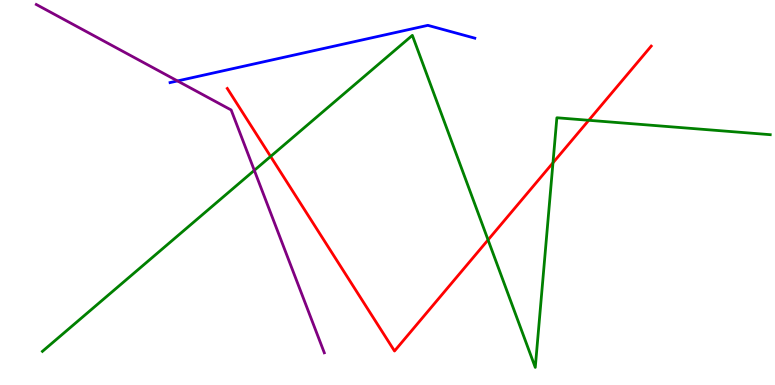[{'lines': ['blue', 'red'], 'intersections': []}, {'lines': ['green', 'red'], 'intersections': [{'x': 3.49, 'y': 5.94}, {'x': 6.3, 'y': 3.77}, {'x': 7.14, 'y': 5.77}, {'x': 7.6, 'y': 6.88}]}, {'lines': ['purple', 'red'], 'intersections': []}, {'lines': ['blue', 'green'], 'intersections': []}, {'lines': ['blue', 'purple'], 'intersections': [{'x': 2.29, 'y': 7.9}]}, {'lines': ['green', 'purple'], 'intersections': [{'x': 3.28, 'y': 5.58}]}]